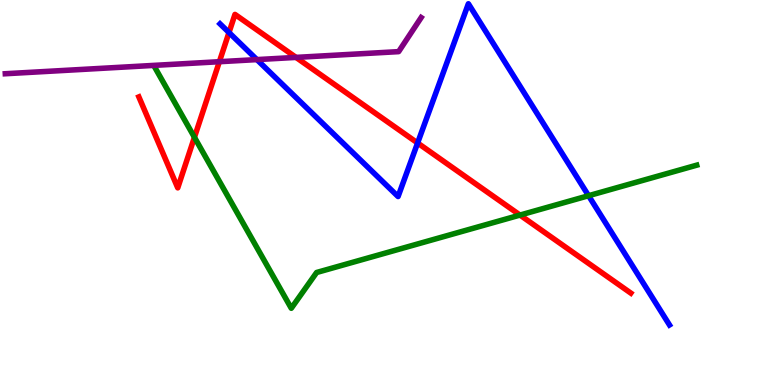[{'lines': ['blue', 'red'], 'intersections': [{'x': 2.95, 'y': 9.15}, {'x': 5.39, 'y': 6.29}]}, {'lines': ['green', 'red'], 'intersections': [{'x': 2.51, 'y': 6.43}, {'x': 6.71, 'y': 4.41}]}, {'lines': ['purple', 'red'], 'intersections': [{'x': 2.83, 'y': 8.4}, {'x': 3.82, 'y': 8.51}]}, {'lines': ['blue', 'green'], 'intersections': [{'x': 7.59, 'y': 4.92}]}, {'lines': ['blue', 'purple'], 'intersections': [{'x': 3.31, 'y': 8.45}]}, {'lines': ['green', 'purple'], 'intersections': []}]